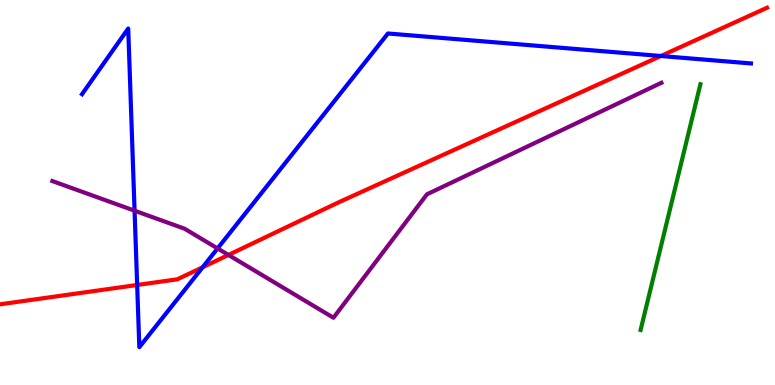[{'lines': ['blue', 'red'], 'intersections': [{'x': 1.77, 'y': 2.6}, {'x': 2.62, 'y': 3.06}, {'x': 8.53, 'y': 8.55}]}, {'lines': ['green', 'red'], 'intersections': []}, {'lines': ['purple', 'red'], 'intersections': [{'x': 2.95, 'y': 3.38}]}, {'lines': ['blue', 'green'], 'intersections': []}, {'lines': ['blue', 'purple'], 'intersections': [{'x': 1.74, 'y': 4.53}, {'x': 2.81, 'y': 3.55}]}, {'lines': ['green', 'purple'], 'intersections': []}]